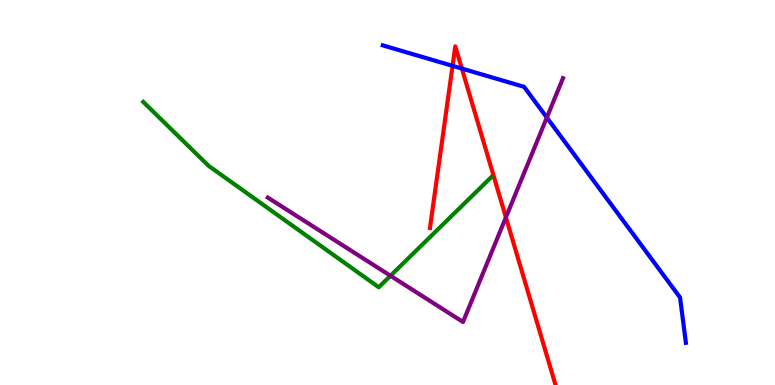[{'lines': ['blue', 'red'], 'intersections': [{'x': 5.84, 'y': 8.29}, {'x': 5.96, 'y': 8.22}]}, {'lines': ['green', 'red'], 'intersections': []}, {'lines': ['purple', 'red'], 'intersections': [{'x': 6.53, 'y': 4.35}]}, {'lines': ['blue', 'green'], 'intersections': []}, {'lines': ['blue', 'purple'], 'intersections': [{'x': 7.06, 'y': 6.95}]}, {'lines': ['green', 'purple'], 'intersections': [{'x': 5.04, 'y': 2.84}]}]